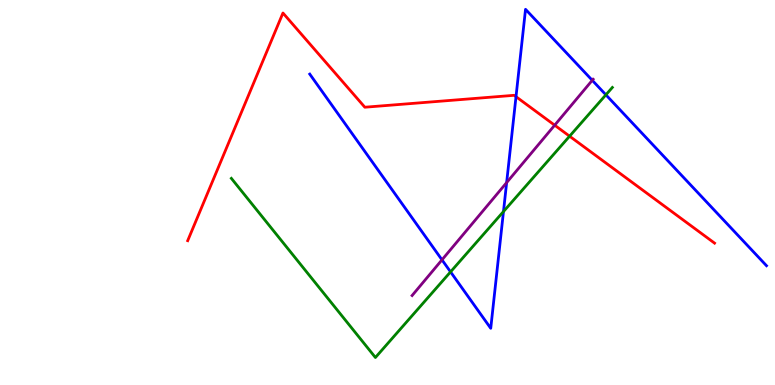[{'lines': ['blue', 'red'], 'intersections': [{'x': 6.66, 'y': 7.49}]}, {'lines': ['green', 'red'], 'intersections': [{'x': 7.35, 'y': 6.46}]}, {'lines': ['purple', 'red'], 'intersections': [{'x': 7.16, 'y': 6.75}]}, {'lines': ['blue', 'green'], 'intersections': [{'x': 5.81, 'y': 2.94}, {'x': 6.5, 'y': 4.51}, {'x': 7.82, 'y': 7.54}]}, {'lines': ['blue', 'purple'], 'intersections': [{'x': 5.7, 'y': 3.25}, {'x': 6.54, 'y': 5.26}, {'x': 7.64, 'y': 7.91}]}, {'lines': ['green', 'purple'], 'intersections': []}]